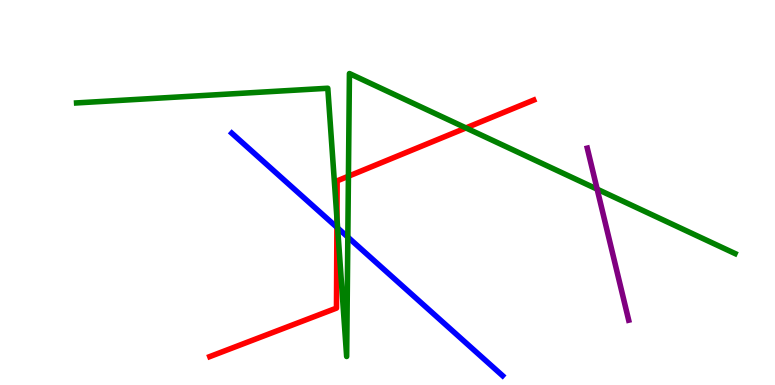[{'lines': ['blue', 'red'], 'intersections': [{'x': 4.35, 'y': 4.1}]}, {'lines': ['green', 'red'], 'intersections': [{'x': 4.35, 'y': 4.33}, {'x': 4.5, 'y': 5.42}, {'x': 6.01, 'y': 6.68}]}, {'lines': ['purple', 'red'], 'intersections': []}, {'lines': ['blue', 'green'], 'intersections': [{'x': 4.36, 'y': 4.08}, {'x': 4.49, 'y': 3.84}]}, {'lines': ['blue', 'purple'], 'intersections': []}, {'lines': ['green', 'purple'], 'intersections': [{'x': 7.71, 'y': 5.09}]}]